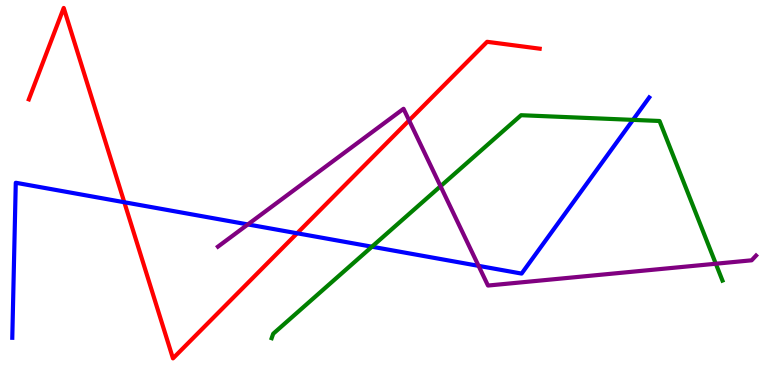[{'lines': ['blue', 'red'], 'intersections': [{'x': 1.6, 'y': 4.75}, {'x': 3.83, 'y': 3.94}]}, {'lines': ['green', 'red'], 'intersections': []}, {'lines': ['purple', 'red'], 'intersections': [{'x': 5.28, 'y': 6.87}]}, {'lines': ['blue', 'green'], 'intersections': [{'x': 4.8, 'y': 3.59}, {'x': 8.17, 'y': 6.89}]}, {'lines': ['blue', 'purple'], 'intersections': [{'x': 3.2, 'y': 4.17}, {'x': 6.18, 'y': 3.09}]}, {'lines': ['green', 'purple'], 'intersections': [{'x': 5.68, 'y': 5.16}, {'x': 9.24, 'y': 3.15}]}]